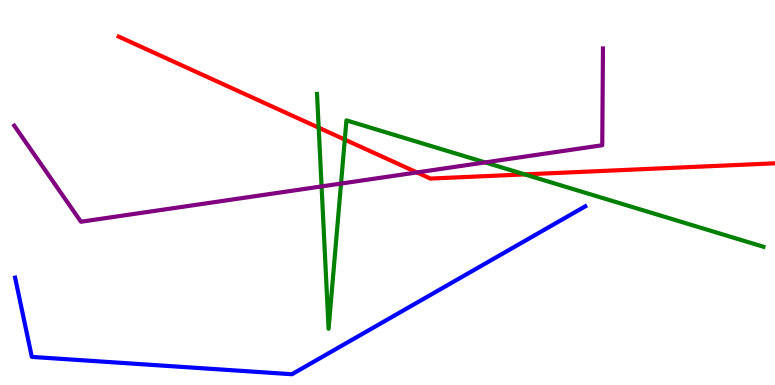[{'lines': ['blue', 'red'], 'intersections': []}, {'lines': ['green', 'red'], 'intersections': [{'x': 4.11, 'y': 6.68}, {'x': 4.45, 'y': 6.37}, {'x': 6.77, 'y': 5.47}]}, {'lines': ['purple', 'red'], 'intersections': [{'x': 5.38, 'y': 5.52}]}, {'lines': ['blue', 'green'], 'intersections': []}, {'lines': ['blue', 'purple'], 'intersections': []}, {'lines': ['green', 'purple'], 'intersections': [{'x': 4.15, 'y': 5.16}, {'x': 4.4, 'y': 5.23}, {'x': 6.26, 'y': 5.78}]}]